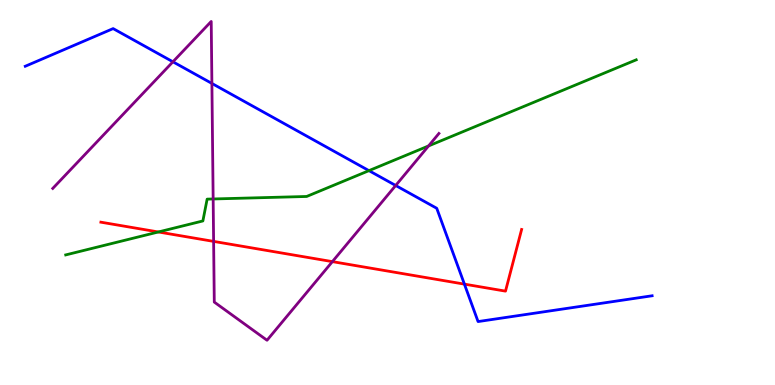[{'lines': ['blue', 'red'], 'intersections': [{'x': 5.99, 'y': 2.62}]}, {'lines': ['green', 'red'], 'intersections': [{'x': 2.04, 'y': 3.97}]}, {'lines': ['purple', 'red'], 'intersections': [{'x': 2.76, 'y': 3.73}, {'x': 4.29, 'y': 3.2}]}, {'lines': ['blue', 'green'], 'intersections': [{'x': 4.76, 'y': 5.57}]}, {'lines': ['blue', 'purple'], 'intersections': [{'x': 2.23, 'y': 8.39}, {'x': 2.73, 'y': 7.83}, {'x': 5.11, 'y': 5.18}]}, {'lines': ['green', 'purple'], 'intersections': [{'x': 2.75, 'y': 4.83}, {'x': 5.53, 'y': 6.21}]}]